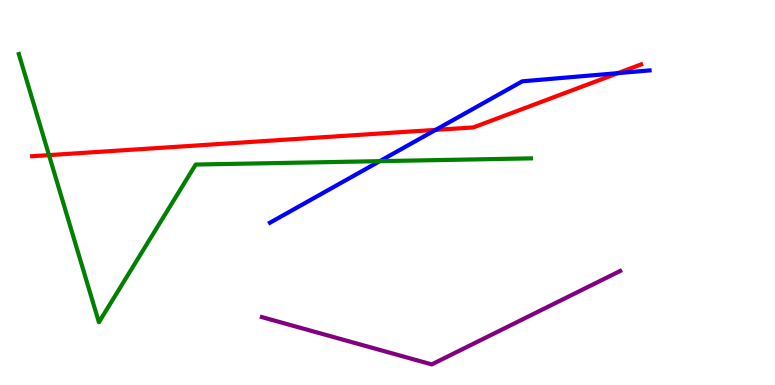[{'lines': ['blue', 'red'], 'intersections': [{'x': 5.62, 'y': 6.63}, {'x': 7.97, 'y': 8.1}]}, {'lines': ['green', 'red'], 'intersections': [{'x': 0.632, 'y': 5.97}]}, {'lines': ['purple', 'red'], 'intersections': []}, {'lines': ['blue', 'green'], 'intersections': [{'x': 4.9, 'y': 5.81}]}, {'lines': ['blue', 'purple'], 'intersections': []}, {'lines': ['green', 'purple'], 'intersections': []}]